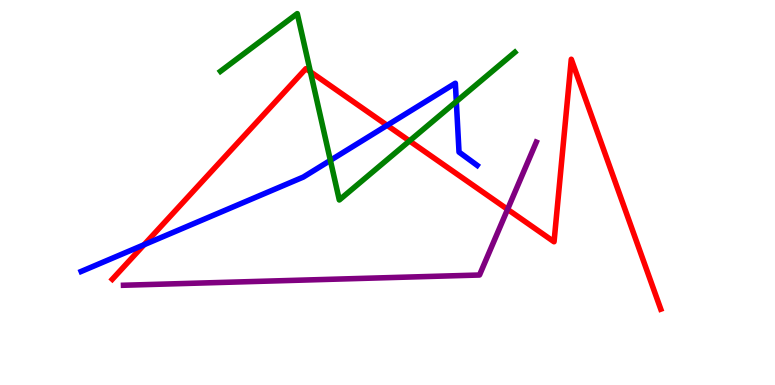[{'lines': ['blue', 'red'], 'intersections': [{'x': 1.86, 'y': 3.64}, {'x': 5.0, 'y': 6.74}]}, {'lines': ['green', 'red'], 'intersections': [{'x': 4.01, 'y': 8.14}, {'x': 5.28, 'y': 6.34}]}, {'lines': ['purple', 'red'], 'intersections': [{'x': 6.55, 'y': 4.56}]}, {'lines': ['blue', 'green'], 'intersections': [{'x': 4.26, 'y': 5.83}, {'x': 5.89, 'y': 7.36}]}, {'lines': ['blue', 'purple'], 'intersections': []}, {'lines': ['green', 'purple'], 'intersections': []}]